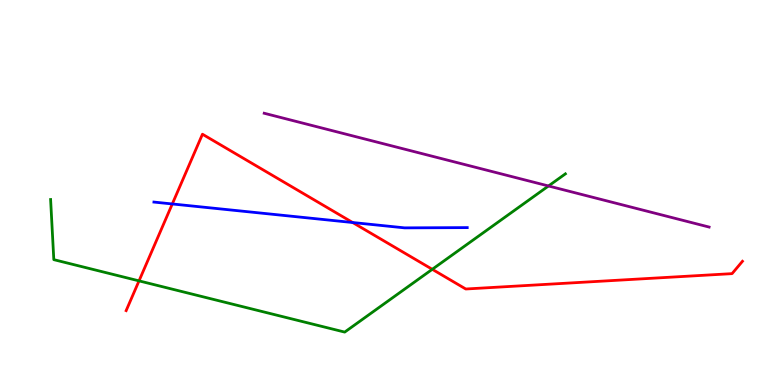[{'lines': ['blue', 'red'], 'intersections': [{'x': 2.22, 'y': 4.7}, {'x': 4.55, 'y': 4.22}]}, {'lines': ['green', 'red'], 'intersections': [{'x': 1.79, 'y': 2.7}, {'x': 5.58, 'y': 3.0}]}, {'lines': ['purple', 'red'], 'intersections': []}, {'lines': ['blue', 'green'], 'intersections': []}, {'lines': ['blue', 'purple'], 'intersections': []}, {'lines': ['green', 'purple'], 'intersections': [{'x': 7.08, 'y': 5.17}]}]